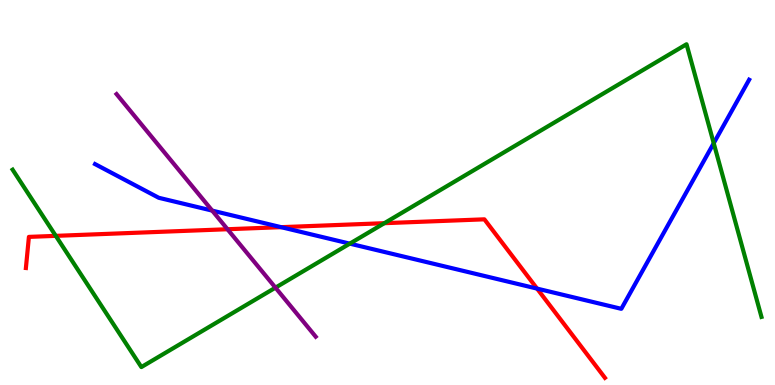[{'lines': ['blue', 'red'], 'intersections': [{'x': 3.63, 'y': 4.1}, {'x': 6.93, 'y': 2.5}]}, {'lines': ['green', 'red'], 'intersections': [{'x': 0.72, 'y': 3.87}, {'x': 4.96, 'y': 4.2}]}, {'lines': ['purple', 'red'], 'intersections': [{'x': 2.94, 'y': 4.05}]}, {'lines': ['blue', 'green'], 'intersections': [{'x': 4.51, 'y': 3.67}, {'x': 9.21, 'y': 6.28}]}, {'lines': ['blue', 'purple'], 'intersections': [{'x': 2.74, 'y': 4.53}]}, {'lines': ['green', 'purple'], 'intersections': [{'x': 3.55, 'y': 2.53}]}]